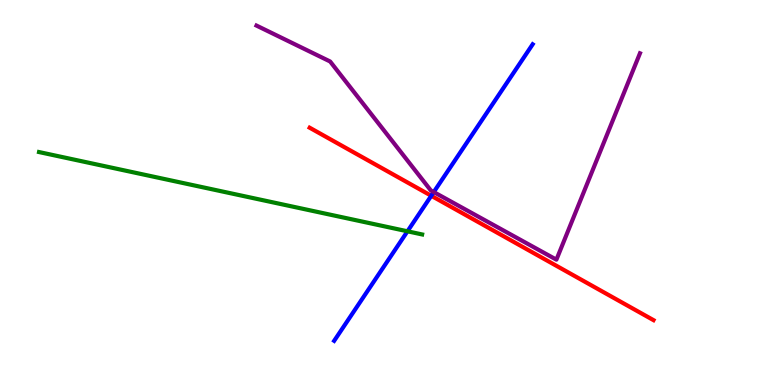[{'lines': ['blue', 'red'], 'intersections': [{'x': 5.56, 'y': 4.92}]}, {'lines': ['green', 'red'], 'intersections': []}, {'lines': ['purple', 'red'], 'intersections': []}, {'lines': ['blue', 'green'], 'intersections': [{'x': 5.26, 'y': 3.99}]}, {'lines': ['blue', 'purple'], 'intersections': [{'x': 5.6, 'y': 5.01}]}, {'lines': ['green', 'purple'], 'intersections': []}]